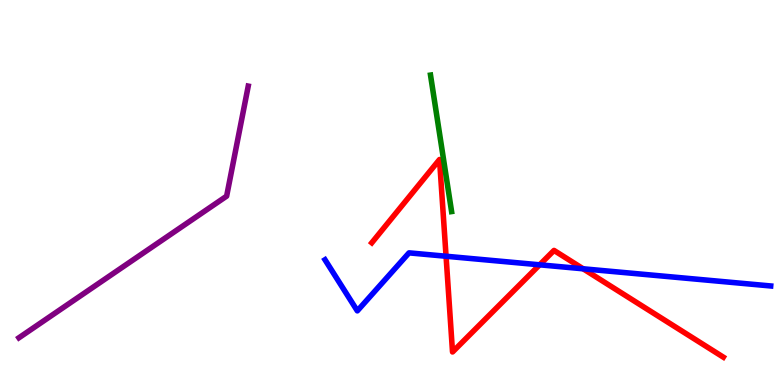[{'lines': ['blue', 'red'], 'intersections': [{'x': 5.76, 'y': 3.34}, {'x': 6.96, 'y': 3.12}, {'x': 7.52, 'y': 3.02}]}, {'lines': ['green', 'red'], 'intersections': []}, {'lines': ['purple', 'red'], 'intersections': []}, {'lines': ['blue', 'green'], 'intersections': []}, {'lines': ['blue', 'purple'], 'intersections': []}, {'lines': ['green', 'purple'], 'intersections': []}]